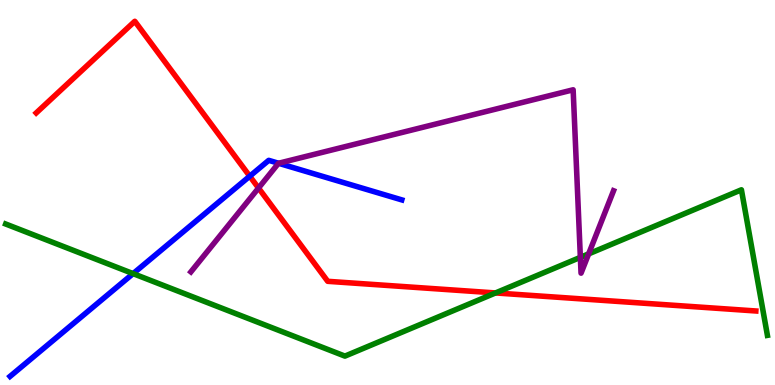[{'lines': ['blue', 'red'], 'intersections': [{'x': 3.22, 'y': 5.42}]}, {'lines': ['green', 'red'], 'intersections': [{'x': 6.39, 'y': 2.39}]}, {'lines': ['purple', 'red'], 'intersections': [{'x': 3.34, 'y': 5.12}]}, {'lines': ['blue', 'green'], 'intersections': [{'x': 1.72, 'y': 2.89}]}, {'lines': ['blue', 'purple'], 'intersections': [{'x': 3.59, 'y': 5.76}]}, {'lines': ['green', 'purple'], 'intersections': [{'x': 7.49, 'y': 3.32}, {'x': 7.6, 'y': 3.41}]}]